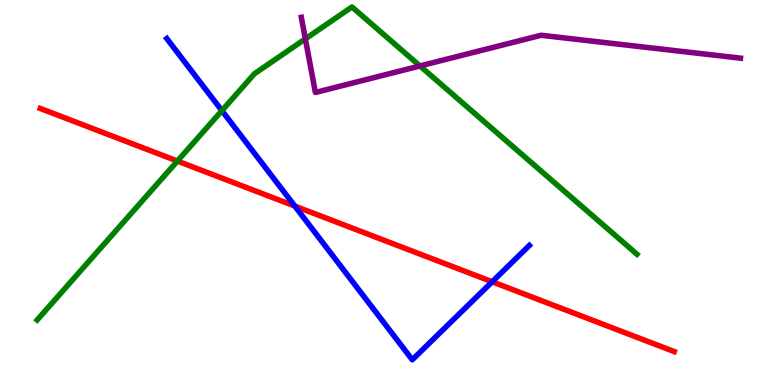[{'lines': ['blue', 'red'], 'intersections': [{'x': 3.8, 'y': 4.65}, {'x': 6.35, 'y': 2.68}]}, {'lines': ['green', 'red'], 'intersections': [{'x': 2.29, 'y': 5.82}]}, {'lines': ['purple', 'red'], 'intersections': []}, {'lines': ['blue', 'green'], 'intersections': [{'x': 2.86, 'y': 7.13}]}, {'lines': ['blue', 'purple'], 'intersections': []}, {'lines': ['green', 'purple'], 'intersections': [{'x': 3.94, 'y': 8.99}, {'x': 5.42, 'y': 8.29}]}]